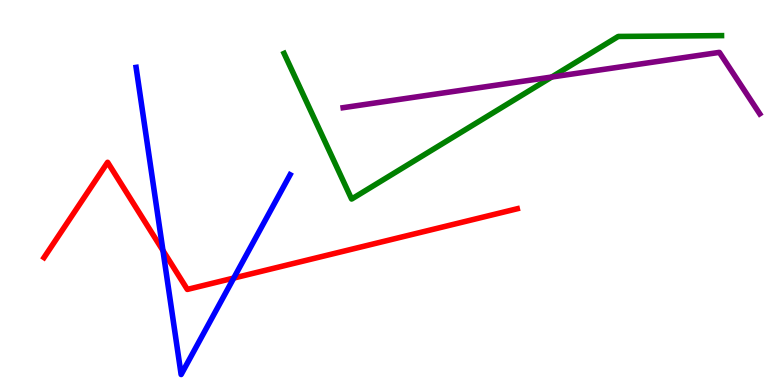[{'lines': ['blue', 'red'], 'intersections': [{'x': 2.1, 'y': 3.49}, {'x': 3.02, 'y': 2.78}]}, {'lines': ['green', 'red'], 'intersections': []}, {'lines': ['purple', 'red'], 'intersections': []}, {'lines': ['blue', 'green'], 'intersections': []}, {'lines': ['blue', 'purple'], 'intersections': []}, {'lines': ['green', 'purple'], 'intersections': [{'x': 7.12, 'y': 8.0}]}]